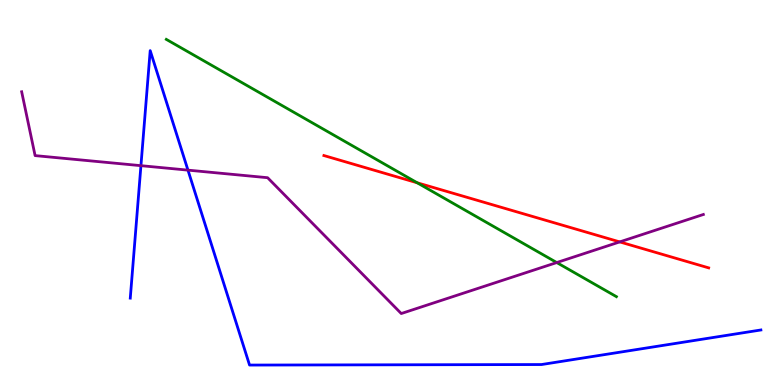[{'lines': ['blue', 'red'], 'intersections': []}, {'lines': ['green', 'red'], 'intersections': [{'x': 5.38, 'y': 5.25}]}, {'lines': ['purple', 'red'], 'intersections': [{'x': 8.0, 'y': 3.72}]}, {'lines': ['blue', 'green'], 'intersections': []}, {'lines': ['blue', 'purple'], 'intersections': [{'x': 1.82, 'y': 5.7}, {'x': 2.43, 'y': 5.58}]}, {'lines': ['green', 'purple'], 'intersections': [{'x': 7.18, 'y': 3.18}]}]